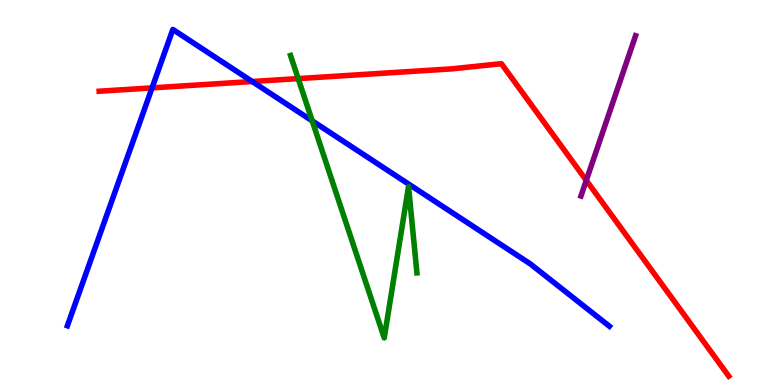[{'lines': ['blue', 'red'], 'intersections': [{'x': 1.96, 'y': 7.72}, {'x': 3.25, 'y': 7.88}]}, {'lines': ['green', 'red'], 'intersections': [{'x': 3.85, 'y': 7.96}]}, {'lines': ['purple', 'red'], 'intersections': [{'x': 7.57, 'y': 5.32}]}, {'lines': ['blue', 'green'], 'intersections': [{'x': 4.03, 'y': 6.86}]}, {'lines': ['blue', 'purple'], 'intersections': []}, {'lines': ['green', 'purple'], 'intersections': []}]